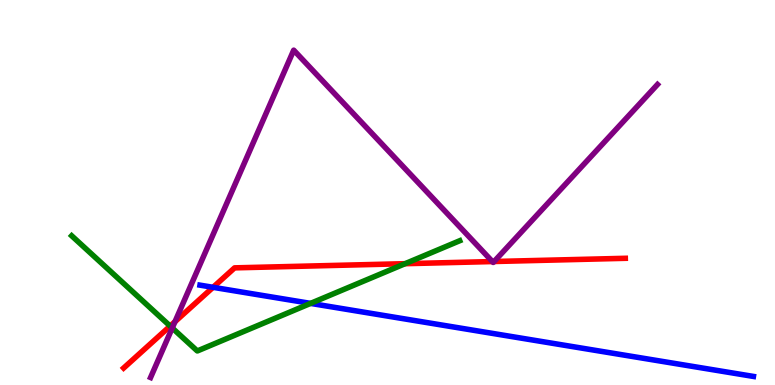[{'lines': ['blue', 'red'], 'intersections': [{'x': 2.75, 'y': 2.54}]}, {'lines': ['green', 'red'], 'intersections': [{'x': 2.2, 'y': 1.53}, {'x': 5.23, 'y': 3.15}]}, {'lines': ['purple', 'red'], 'intersections': [{'x': 2.26, 'y': 1.64}, {'x': 6.35, 'y': 3.21}, {'x': 6.38, 'y': 3.21}]}, {'lines': ['blue', 'green'], 'intersections': [{'x': 4.01, 'y': 2.12}]}, {'lines': ['blue', 'purple'], 'intersections': []}, {'lines': ['green', 'purple'], 'intersections': [{'x': 2.22, 'y': 1.48}]}]